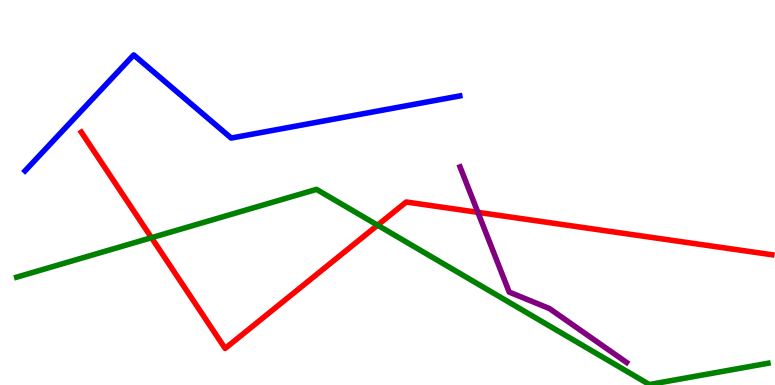[{'lines': ['blue', 'red'], 'intersections': []}, {'lines': ['green', 'red'], 'intersections': [{'x': 1.95, 'y': 3.83}, {'x': 4.87, 'y': 4.15}]}, {'lines': ['purple', 'red'], 'intersections': [{'x': 6.17, 'y': 4.48}]}, {'lines': ['blue', 'green'], 'intersections': []}, {'lines': ['blue', 'purple'], 'intersections': []}, {'lines': ['green', 'purple'], 'intersections': []}]